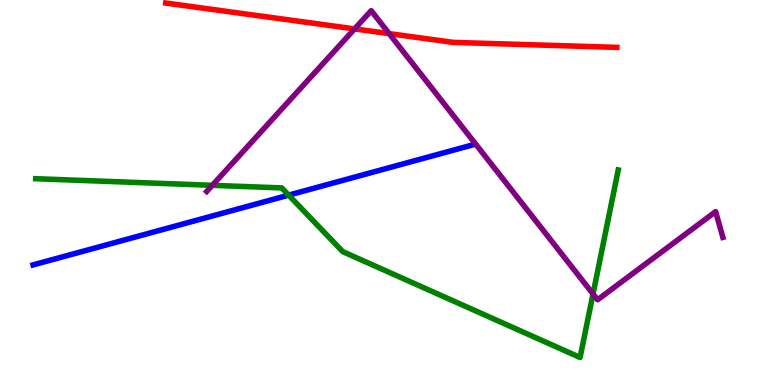[{'lines': ['blue', 'red'], 'intersections': []}, {'lines': ['green', 'red'], 'intersections': []}, {'lines': ['purple', 'red'], 'intersections': [{'x': 4.58, 'y': 9.25}, {'x': 5.02, 'y': 9.13}]}, {'lines': ['blue', 'green'], 'intersections': [{'x': 3.72, 'y': 4.93}]}, {'lines': ['blue', 'purple'], 'intersections': []}, {'lines': ['green', 'purple'], 'intersections': [{'x': 2.74, 'y': 5.19}, {'x': 7.65, 'y': 2.36}]}]